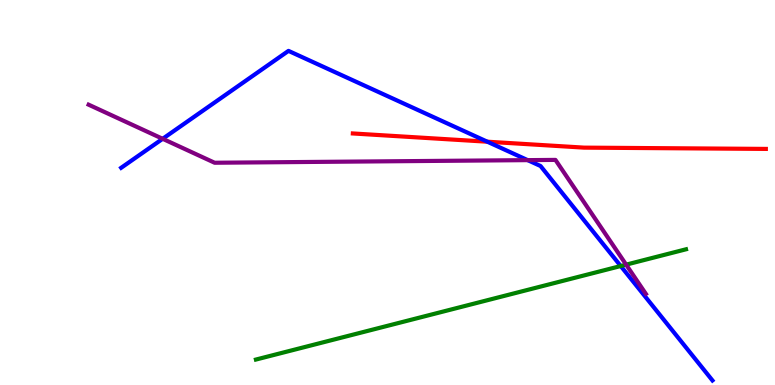[{'lines': ['blue', 'red'], 'intersections': [{'x': 6.29, 'y': 6.32}]}, {'lines': ['green', 'red'], 'intersections': []}, {'lines': ['purple', 'red'], 'intersections': []}, {'lines': ['blue', 'green'], 'intersections': [{'x': 8.01, 'y': 3.09}]}, {'lines': ['blue', 'purple'], 'intersections': [{'x': 2.1, 'y': 6.39}, {'x': 6.81, 'y': 5.84}]}, {'lines': ['green', 'purple'], 'intersections': [{'x': 8.08, 'y': 3.13}]}]